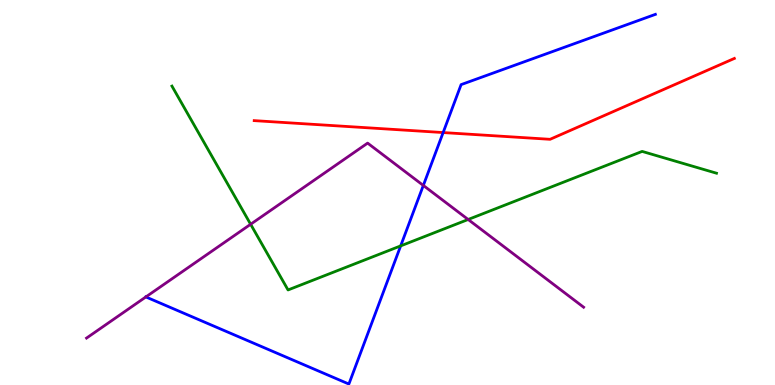[{'lines': ['blue', 'red'], 'intersections': [{'x': 5.72, 'y': 6.56}]}, {'lines': ['green', 'red'], 'intersections': []}, {'lines': ['purple', 'red'], 'intersections': []}, {'lines': ['blue', 'green'], 'intersections': [{'x': 5.17, 'y': 3.61}]}, {'lines': ['blue', 'purple'], 'intersections': [{'x': 1.88, 'y': 2.29}, {'x': 5.46, 'y': 5.18}]}, {'lines': ['green', 'purple'], 'intersections': [{'x': 3.23, 'y': 4.17}, {'x': 6.04, 'y': 4.3}]}]